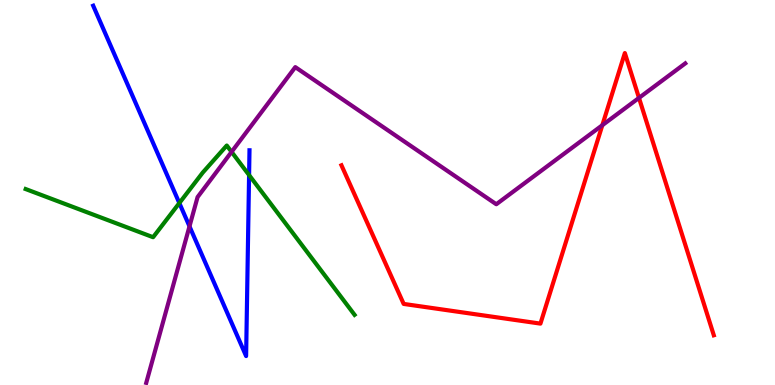[{'lines': ['blue', 'red'], 'intersections': []}, {'lines': ['green', 'red'], 'intersections': []}, {'lines': ['purple', 'red'], 'intersections': [{'x': 7.77, 'y': 6.75}, {'x': 8.24, 'y': 7.46}]}, {'lines': ['blue', 'green'], 'intersections': [{'x': 2.31, 'y': 4.73}, {'x': 3.21, 'y': 5.45}]}, {'lines': ['blue', 'purple'], 'intersections': [{'x': 2.45, 'y': 4.12}]}, {'lines': ['green', 'purple'], 'intersections': [{'x': 2.99, 'y': 6.05}]}]